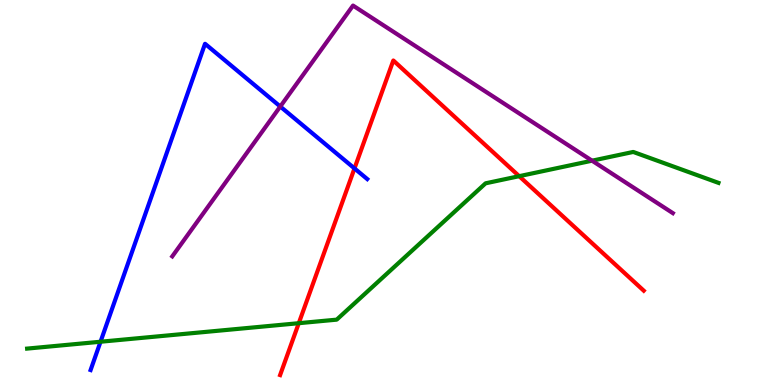[{'lines': ['blue', 'red'], 'intersections': [{'x': 4.57, 'y': 5.63}]}, {'lines': ['green', 'red'], 'intersections': [{'x': 3.86, 'y': 1.61}, {'x': 6.7, 'y': 5.42}]}, {'lines': ['purple', 'red'], 'intersections': []}, {'lines': ['blue', 'green'], 'intersections': [{'x': 1.3, 'y': 1.12}]}, {'lines': ['blue', 'purple'], 'intersections': [{'x': 3.62, 'y': 7.23}]}, {'lines': ['green', 'purple'], 'intersections': [{'x': 7.64, 'y': 5.83}]}]